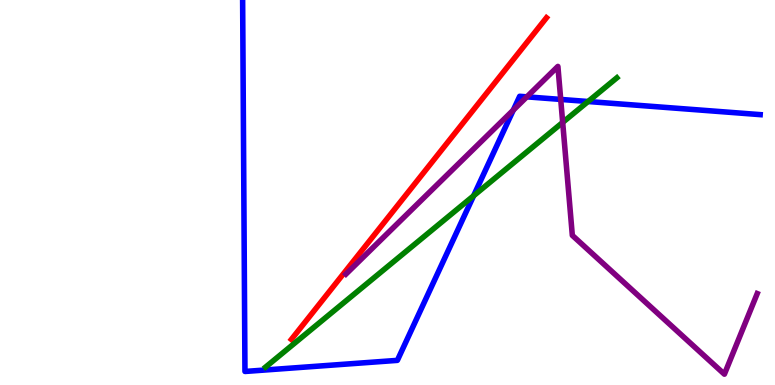[{'lines': ['blue', 'red'], 'intersections': []}, {'lines': ['green', 'red'], 'intersections': []}, {'lines': ['purple', 'red'], 'intersections': []}, {'lines': ['blue', 'green'], 'intersections': [{'x': 6.11, 'y': 4.91}, {'x': 7.59, 'y': 7.36}]}, {'lines': ['blue', 'purple'], 'intersections': [{'x': 6.62, 'y': 7.14}, {'x': 6.8, 'y': 7.48}, {'x': 7.24, 'y': 7.42}]}, {'lines': ['green', 'purple'], 'intersections': [{'x': 7.26, 'y': 6.82}]}]